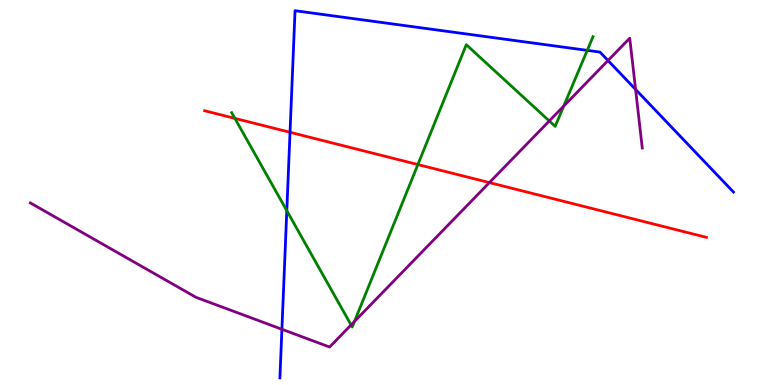[{'lines': ['blue', 'red'], 'intersections': [{'x': 3.74, 'y': 6.56}]}, {'lines': ['green', 'red'], 'intersections': [{'x': 3.03, 'y': 6.93}, {'x': 5.39, 'y': 5.73}]}, {'lines': ['purple', 'red'], 'intersections': [{'x': 6.31, 'y': 5.26}]}, {'lines': ['blue', 'green'], 'intersections': [{'x': 3.7, 'y': 4.53}, {'x': 7.58, 'y': 8.69}]}, {'lines': ['blue', 'purple'], 'intersections': [{'x': 3.64, 'y': 1.45}, {'x': 7.85, 'y': 8.43}, {'x': 8.2, 'y': 7.68}]}, {'lines': ['green', 'purple'], 'intersections': [{'x': 4.53, 'y': 1.56}, {'x': 4.57, 'y': 1.65}, {'x': 7.09, 'y': 6.86}, {'x': 7.27, 'y': 7.24}]}]